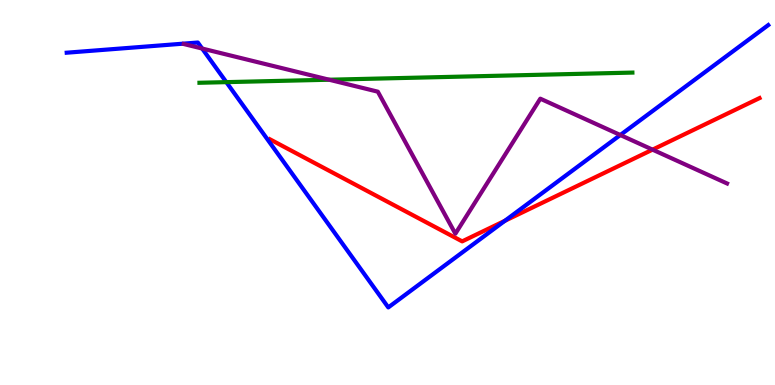[{'lines': ['blue', 'red'], 'intersections': [{'x': 6.51, 'y': 4.26}]}, {'lines': ['green', 'red'], 'intersections': []}, {'lines': ['purple', 'red'], 'intersections': [{'x': 8.42, 'y': 6.11}]}, {'lines': ['blue', 'green'], 'intersections': [{'x': 2.92, 'y': 7.87}]}, {'lines': ['blue', 'purple'], 'intersections': [{'x': 2.61, 'y': 8.74}, {'x': 8.0, 'y': 6.49}]}, {'lines': ['green', 'purple'], 'intersections': [{'x': 4.25, 'y': 7.93}]}]